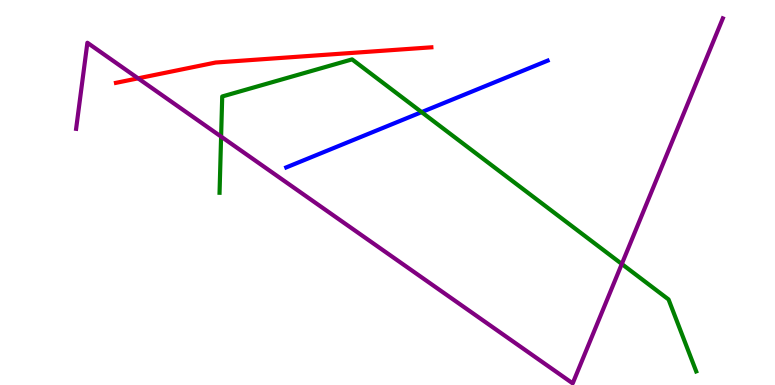[{'lines': ['blue', 'red'], 'intersections': []}, {'lines': ['green', 'red'], 'intersections': []}, {'lines': ['purple', 'red'], 'intersections': [{'x': 1.78, 'y': 7.97}]}, {'lines': ['blue', 'green'], 'intersections': [{'x': 5.44, 'y': 7.09}]}, {'lines': ['blue', 'purple'], 'intersections': []}, {'lines': ['green', 'purple'], 'intersections': [{'x': 2.85, 'y': 6.45}, {'x': 8.02, 'y': 3.14}]}]